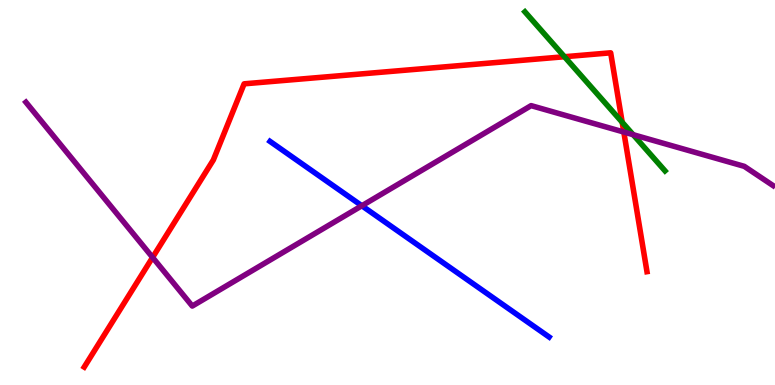[{'lines': ['blue', 'red'], 'intersections': []}, {'lines': ['green', 'red'], 'intersections': [{'x': 7.28, 'y': 8.53}, {'x': 8.03, 'y': 6.82}]}, {'lines': ['purple', 'red'], 'intersections': [{'x': 1.97, 'y': 3.31}, {'x': 8.05, 'y': 6.57}]}, {'lines': ['blue', 'green'], 'intersections': []}, {'lines': ['blue', 'purple'], 'intersections': [{'x': 4.67, 'y': 4.66}]}, {'lines': ['green', 'purple'], 'intersections': [{'x': 8.17, 'y': 6.5}]}]